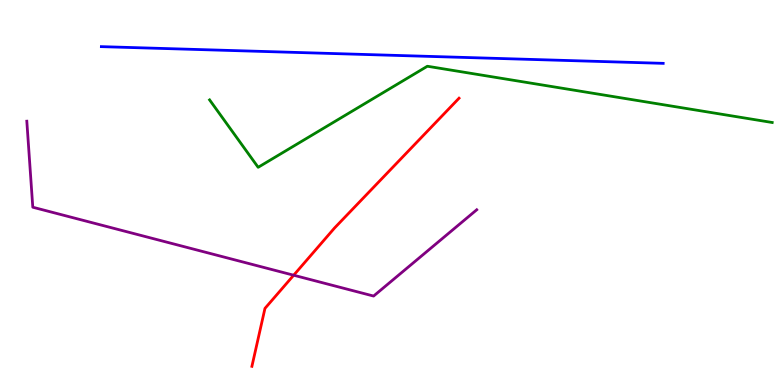[{'lines': ['blue', 'red'], 'intersections': []}, {'lines': ['green', 'red'], 'intersections': []}, {'lines': ['purple', 'red'], 'intersections': [{'x': 3.79, 'y': 2.85}]}, {'lines': ['blue', 'green'], 'intersections': []}, {'lines': ['blue', 'purple'], 'intersections': []}, {'lines': ['green', 'purple'], 'intersections': []}]